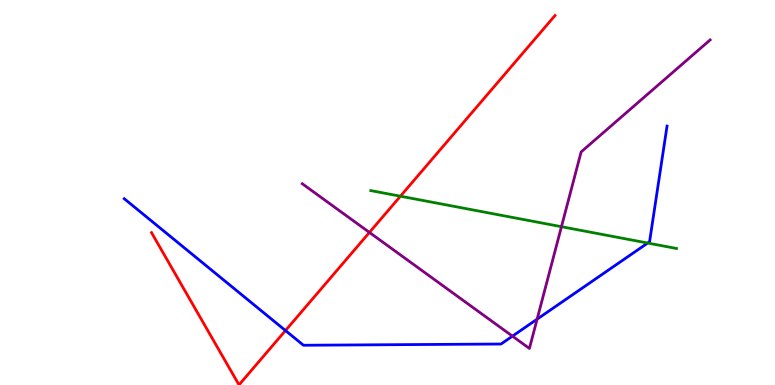[{'lines': ['blue', 'red'], 'intersections': [{'x': 3.68, 'y': 1.41}]}, {'lines': ['green', 'red'], 'intersections': [{'x': 5.17, 'y': 4.9}]}, {'lines': ['purple', 'red'], 'intersections': [{'x': 4.77, 'y': 3.96}]}, {'lines': ['blue', 'green'], 'intersections': [{'x': 8.36, 'y': 3.69}]}, {'lines': ['blue', 'purple'], 'intersections': [{'x': 6.61, 'y': 1.27}, {'x': 6.93, 'y': 1.71}]}, {'lines': ['green', 'purple'], 'intersections': [{'x': 7.24, 'y': 4.11}]}]